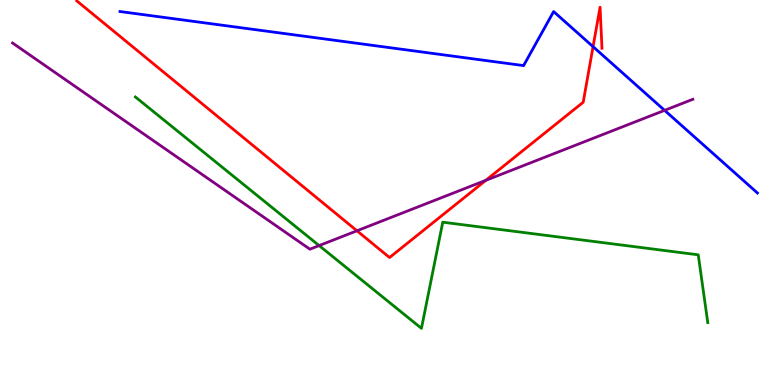[{'lines': ['blue', 'red'], 'intersections': [{'x': 7.65, 'y': 8.79}]}, {'lines': ['green', 'red'], 'intersections': []}, {'lines': ['purple', 'red'], 'intersections': [{'x': 4.61, 'y': 4.01}, {'x': 6.27, 'y': 5.32}]}, {'lines': ['blue', 'green'], 'intersections': []}, {'lines': ['blue', 'purple'], 'intersections': [{'x': 8.58, 'y': 7.13}]}, {'lines': ['green', 'purple'], 'intersections': [{'x': 4.12, 'y': 3.62}]}]